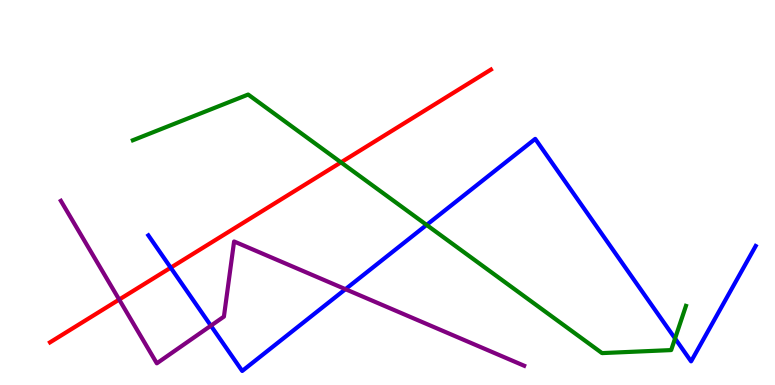[{'lines': ['blue', 'red'], 'intersections': [{'x': 2.2, 'y': 3.05}]}, {'lines': ['green', 'red'], 'intersections': [{'x': 4.4, 'y': 5.78}]}, {'lines': ['purple', 'red'], 'intersections': [{'x': 1.54, 'y': 2.22}]}, {'lines': ['blue', 'green'], 'intersections': [{'x': 5.5, 'y': 4.16}, {'x': 8.71, 'y': 1.21}]}, {'lines': ['blue', 'purple'], 'intersections': [{'x': 2.72, 'y': 1.54}, {'x': 4.46, 'y': 2.49}]}, {'lines': ['green', 'purple'], 'intersections': []}]